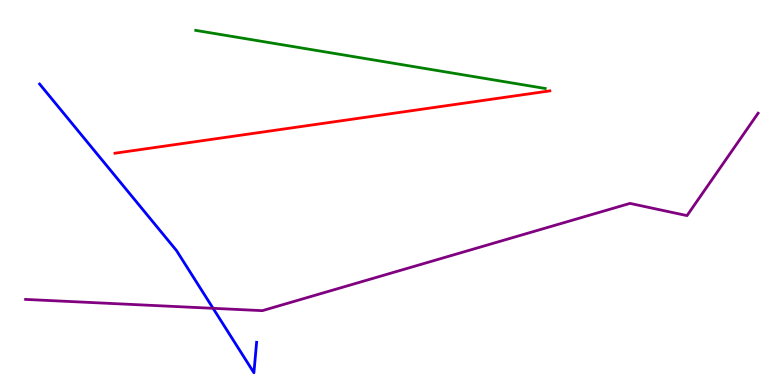[{'lines': ['blue', 'red'], 'intersections': []}, {'lines': ['green', 'red'], 'intersections': []}, {'lines': ['purple', 'red'], 'intersections': []}, {'lines': ['blue', 'green'], 'intersections': []}, {'lines': ['blue', 'purple'], 'intersections': [{'x': 2.75, 'y': 1.99}]}, {'lines': ['green', 'purple'], 'intersections': []}]